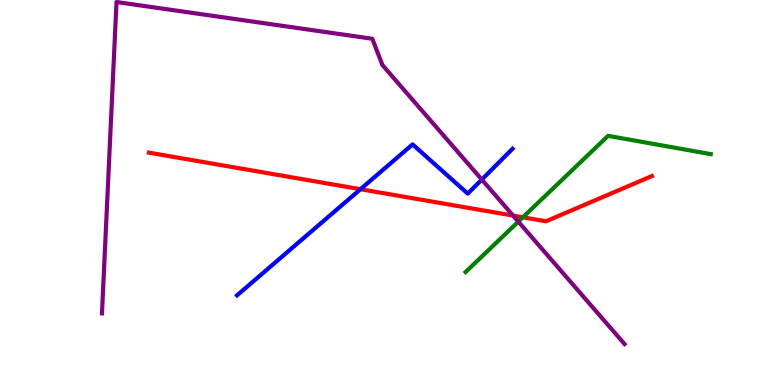[{'lines': ['blue', 'red'], 'intersections': [{'x': 4.65, 'y': 5.09}]}, {'lines': ['green', 'red'], 'intersections': [{'x': 6.75, 'y': 4.36}]}, {'lines': ['purple', 'red'], 'intersections': [{'x': 6.62, 'y': 4.4}]}, {'lines': ['blue', 'green'], 'intersections': []}, {'lines': ['blue', 'purple'], 'intersections': [{'x': 6.22, 'y': 5.34}]}, {'lines': ['green', 'purple'], 'intersections': [{'x': 6.69, 'y': 4.24}]}]